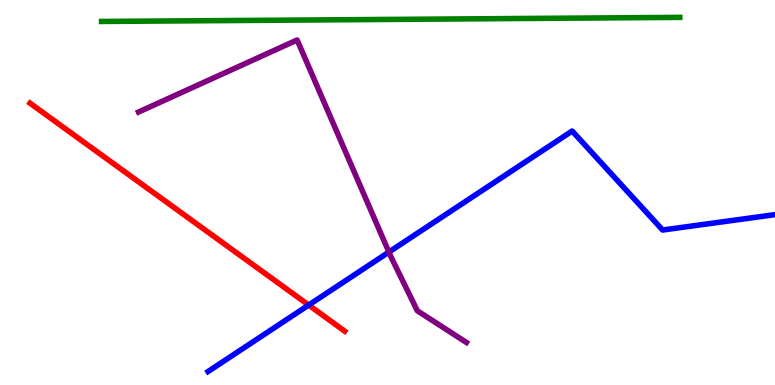[{'lines': ['blue', 'red'], 'intersections': [{'x': 3.98, 'y': 2.08}]}, {'lines': ['green', 'red'], 'intersections': []}, {'lines': ['purple', 'red'], 'intersections': []}, {'lines': ['blue', 'green'], 'intersections': []}, {'lines': ['blue', 'purple'], 'intersections': [{'x': 5.02, 'y': 3.45}]}, {'lines': ['green', 'purple'], 'intersections': []}]